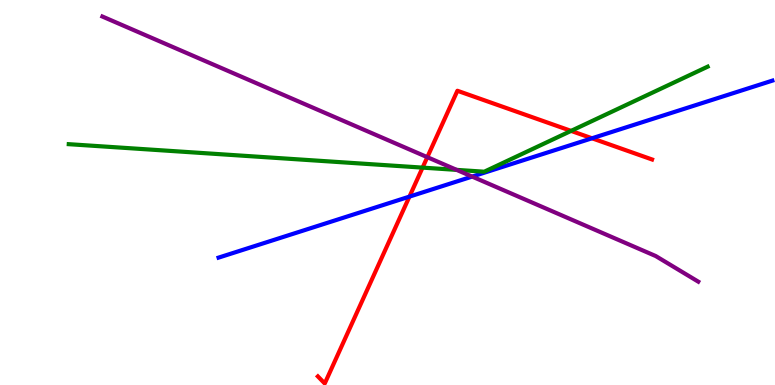[{'lines': ['blue', 'red'], 'intersections': [{'x': 5.28, 'y': 4.89}, {'x': 7.64, 'y': 6.41}]}, {'lines': ['green', 'red'], 'intersections': [{'x': 5.45, 'y': 5.65}, {'x': 7.37, 'y': 6.6}]}, {'lines': ['purple', 'red'], 'intersections': [{'x': 5.51, 'y': 5.92}]}, {'lines': ['blue', 'green'], 'intersections': []}, {'lines': ['blue', 'purple'], 'intersections': [{'x': 6.09, 'y': 5.41}]}, {'lines': ['green', 'purple'], 'intersections': [{'x': 5.89, 'y': 5.59}]}]